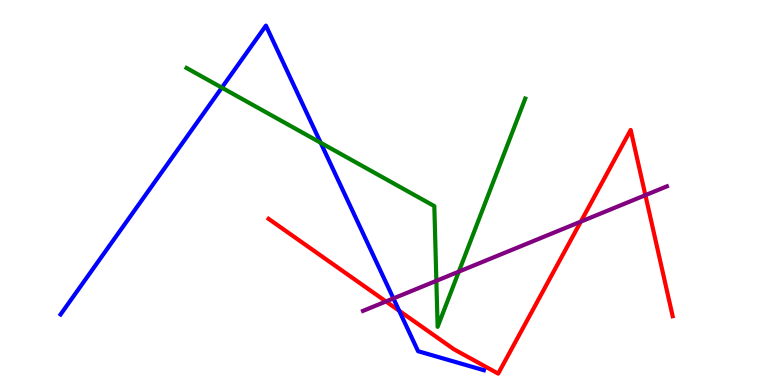[{'lines': ['blue', 'red'], 'intersections': [{'x': 5.15, 'y': 1.93}]}, {'lines': ['green', 'red'], 'intersections': []}, {'lines': ['purple', 'red'], 'intersections': [{'x': 4.98, 'y': 2.17}, {'x': 7.49, 'y': 4.24}, {'x': 8.33, 'y': 4.93}]}, {'lines': ['blue', 'green'], 'intersections': [{'x': 2.86, 'y': 7.72}, {'x': 4.14, 'y': 6.29}]}, {'lines': ['blue', 'purple'], 'intersections': [{'x': 5.08, 'y': 2.25}]}, {'lines': ['green', 'purple'], 'intersections': [{'x': 5.63, 'y': 2.71}, {'x': 5.92, 'y': 2.94}]}]